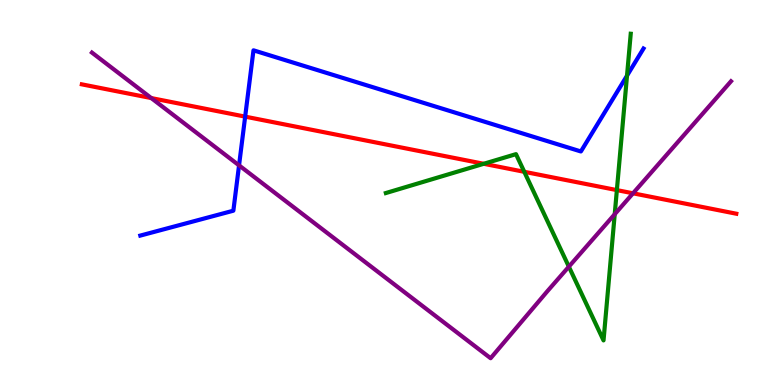[{'lines': ['blue', 'red'], 'intersections': [{'x': 3.16, 'y': 6.97}]}, {'lines': ['green', 'red'], 'intersections': [{'x': 6.24, 'y': 5.75}, {'x': 6.76, 'y': 5.54}, {'x': 7.96, 'y': 5.06}]}, {'lines': ['purple', 'red'], 'intersections': [{'x': 1.95, 'y': 7.45}, {'x': 8.17, 'y': 4.98}]}, {'lines': ['blue', 'green'], 'intersections': [{'x': 8.09, 'y': 8.03}]}, {'lines': ['blue', 'purple'], 'intersections': [{'x': 3.08, 'y': 5.7}]}, {'lines': ['green', 'purple'], 'intersections': [{'x': 7.34, 'y': 3.07}, {'x': 7.93, 'y': 4.44}]}]